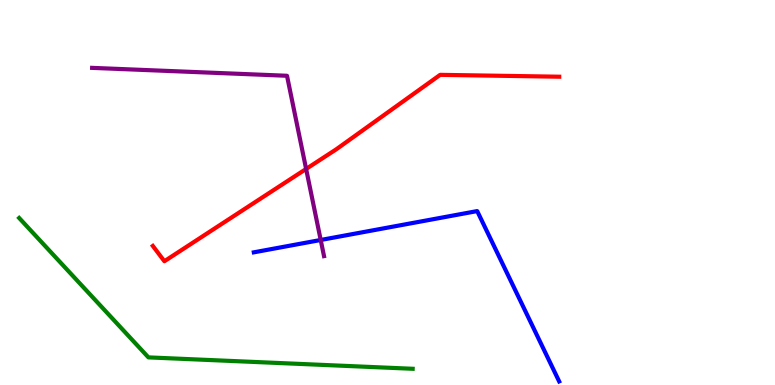[{'lines': ['blue', 'red'], 'intersections': []}, {'lines': ['green', 'red'], 'intersections': []}, {'lines': ['purple', 'red'], 'intersections': [{'x': 3.95, 'y': 5.61}]}, {'lines': ['blue', 'green'], 'intersections': []}, {'lines': ['blue', 'purple'], 'intersections': [{'x': 4.14, 'y': 3.77}]}, {'lines': ['green', 'purple'], 'intersections': []}]